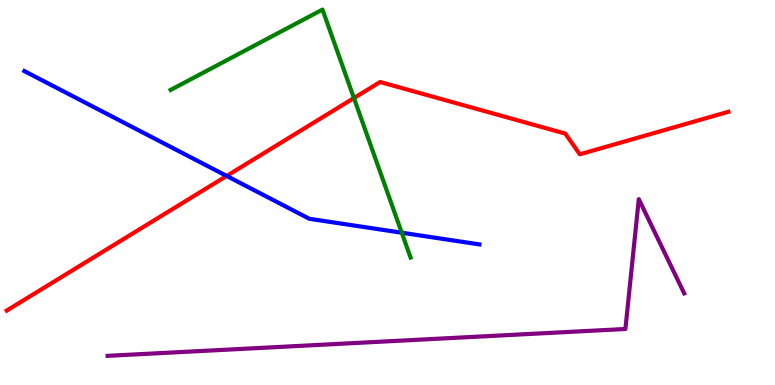[{'lines': ['blue', 'red'], 'intersections': [{'x': 2.93, 'y': 5.43}]}, {'lines': ['green', 'red'], 'intersections': [{'x': 4.57, 'y': 7.45}]}, {'lines': ['purple', 'red'], 'intersections': []}, {'lines': ['blue', 'green'], 'intersections': [{'x': 5.18, 'y': 3.96}]}, {'lines': ['blue', 'purple'], 'intersections': []}, {'lines': ['green', 'purple'], 'intersections': []}]